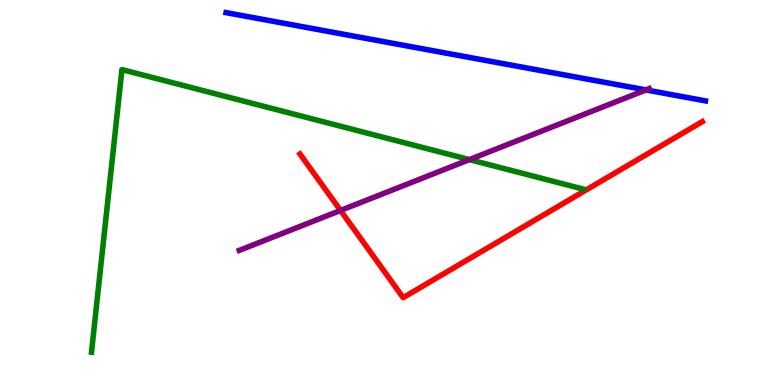[{'lines': ['blue', 'red'], 'intersections': []}, {'lines': ['green', 'red'], 'intersections': []}, {'lines': ['purple', 'red'], 'intersections': [{'x': 4.39, 'y': 4.53}]}, {'lines': ['blue', 'green'], 'intersections': []}, {'lines': ['blue', 'purple'], 'intersections': [{'x': 8.33, 'y': 7.66}]}, {'lines': ['green', 'purple'], 'intersections': [{'x': 6.06, 'y': 5.85}]}]